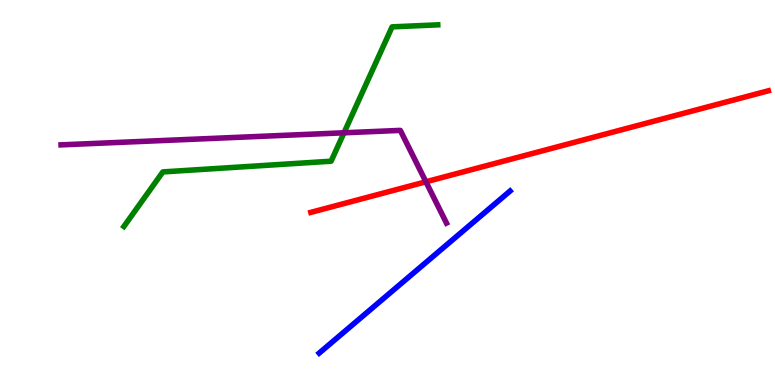[{'lines': ['blue', 'red'], 'intersections': []}, {'lines': ['green', 'red'], 'intersections': []}, {'lines': ['purple', 'red'], 'intersections': [{'x': 5.5, 'y': 5.28}]}, {'lines': ['blue', 'green'], 'intersections': []}, {'lines': ['blue', 'purple'], 'intersections': []}, {'lines': ['green', 'purple'], 'intersections': [{'x': 4.44, 'y': 6.55}]}]